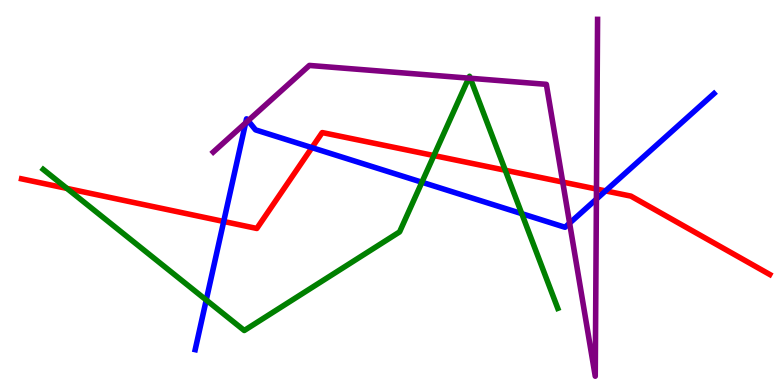[{'lines': ['blue', 'red'], 'intersections': [{'x': 2.89, 'y': 4.25}, {'x': 4.02, 'y': 6.17}, {'x': 7.81, 'y': 5.04}]}, {'lines': ['green', 'red'], 'intersections': [{'x': 0.863, 'y': 5.11}, {'x': 5.6, 'y': 5.96}, {'x': 6.52, 'y': 5.58}]}, {'lines': ['purple', 'red'], 'intersections': [{'x': 7.26, 'y': 5.27}, {'x': 7.7, 'y': 5.09}]}, {'lines': ['blue', 'green'], 'intersections': [{'x': 2.66, 'y': 2.21}, {'x': 5.44, 'y': 5.27}, {'x': 6.73, 'y': 4.45}]}, {'lines': ['blue', 'purple'], 'intersections': [{'x': 3.17, 'y': 6.81}, {'x': 3.2, 'y': 6.87}, {'x': 7.35, 'y': 4.2}, {'x': 7.7, 'y': 4.83}]}, {'lines': ['green', 'purple'], 'intersections': [{'x': 6.05, 'y': 7.97}, {'x': 6.07, 'y': 7.97}]}]